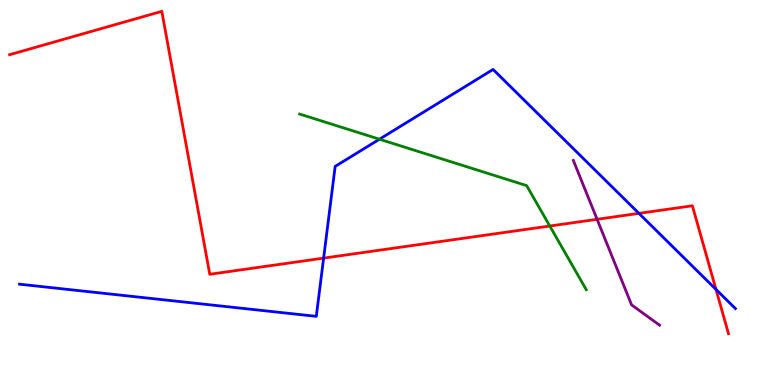[{'lines': ['blue', 'red'], 'intersections': [{'x': 4.18, 'y': 3.3}, {'x': 8.24, 'y': 4.46}, {'x': 9.24, 'y': 2.48}]}, {'lines': ['green', 'red'], 'intersections': [{'x': 7.09, 'y': 4.13}]}, {'lines': ['purple', 'red'], 'intersections': [{'x': 7.7, 'y': 4.3}]}, {'lines': ['blue', 'green'], 'intersections': [{'x': 4.9, 'y': 6.38}]}, {'lines': ['blue', 'purple'], 'intersections': []}, {'lines': ['green', 'purple'], 'intersections': []}]